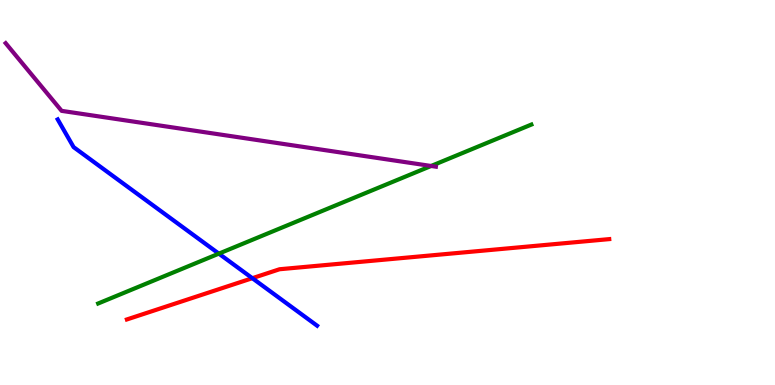[{'lines': ['blue', 'red'], 'intersections': [{'x': 3.26, 'y': 2.77}]}, {'lines': ['green', 'red'], 'intersections': []}, {'lines': ['purple', 'red'], 'intersections': []}, {'lines': ['blue', 'green'], 'intersections': [{'x': 2.82, 'y': 3.41}]}, {'lines': ['blue', 'purple'], 'intersections': []}, {'lines': ['green', 'purple'], 'intersections': [{'x': 5.56, 'y': 5.69}]}]